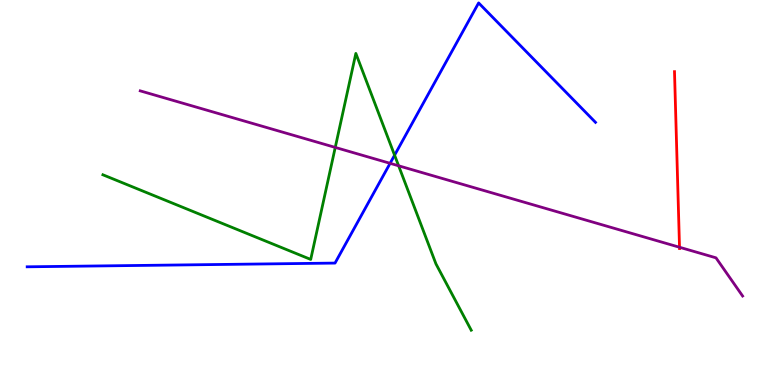[{'lines': ['blue', 'red'], 'intersections': []}, {'lines': ['green', 'red'], 'intersections': []}, {'lines': ['purple', 'red'], 'intersections': [{'x': 8.77, 'y': 3.58}]}, {'lines': ['blue', 'green'], 'intersections': [{'x': 5.09, 'y': 5.97}]}, {'lines': ['blue', 'purple'], 'intersections': [{'x': 5.03, 'y': 5.76}]}, {'lines': ['green', 'purple'], 'intersections': [{'x': 4.33, 'y': 6.17}, {'x': 5.14, 'y': 5.69}]}]